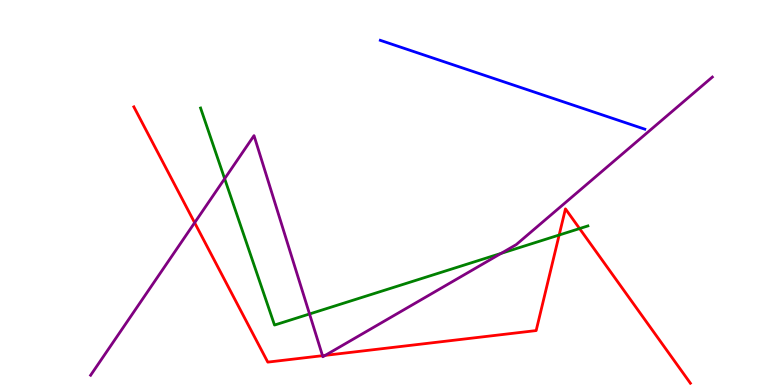[{'lines': ['blue', 'red'], 'intersections': []}, {'lines': ['green', 'red'], 'intersections': [{'x': 7.21, 'y': 3.9}, {'x': 7.48, 'y': 4.06}]}, {'lines': ['purple', 'red'], 'intersections': [{'x': 2.51, 'y': 4.22}, {'x': 4.16, 'y': 0.761}, {'x': 4.2, 'y': 0.77}]}, {'lines': ['blue', 'green'], 'intersections': []}, {'lines': ['blue', 'purple'], 'intersections': []}, {'lines': ['green', 'purple'], 'intersections': [{'x': 2.9, 'y': 5.36}, {'x': 3.99, 'y': 1.84}, {'x': 6.47, 'y': 3.42}]}]